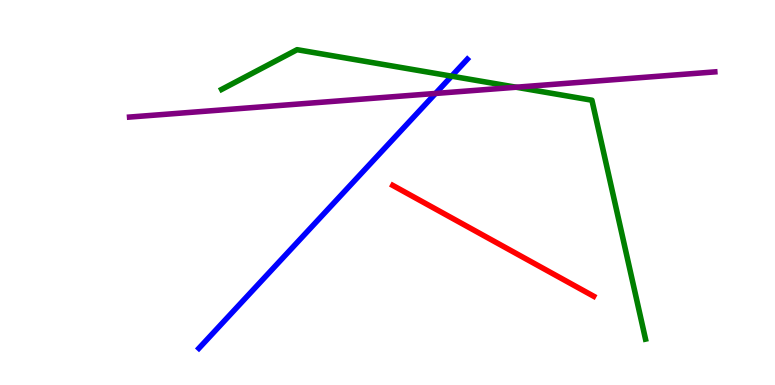[{'lines': ['blue', 'red'], 'intersections': []}, {'lines': ['green', 'red'], 'intersections': []}, {'lines': ['purple', 'red'], 'intersections': []}, {'lines': ['blue', 'green'], 'intersections': [{'x': 5.83, 'y': 8.02}]}, {'lines': ['blue', 'purple'], 'intersections': [{'x': 5.62, 'y': 7.57}]}, {'lines': ['green', 'purple'], 'intersections': [{'x': 6.66, 'y': 7.73}]}]